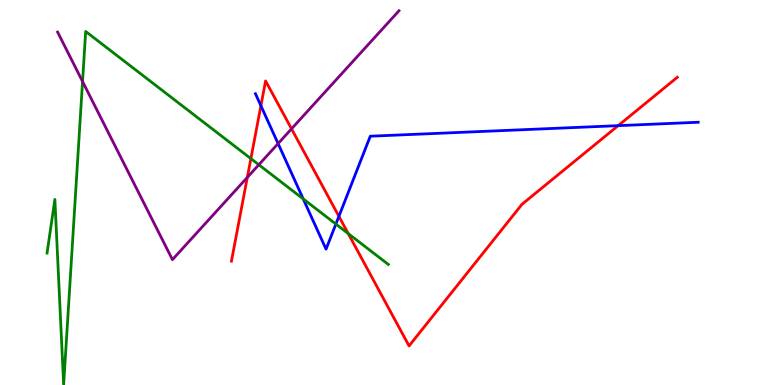[{'lines': ['blue', 'red'], 'intersections': [{'x': 3.37, 'y': 7.25}, {'x': 4.37, 'y': 4.38}, {'x': 7.98, 'y': 6.74}]}, {'lines': ['green', 'red'], 'intersections': [{'x': 3.24, 'y': 5.88}, {'x': 4.49, 'y': 3.93}]}, {'lines': ['purple', 'red'], 'intersections': [{'x': 3.19, 'y': 5.39}, {'x': 3.76, 'y': 6.65}]}, {'lines': ['blue', 'green'], 'intersections': [{'x': 3.91, 'y': 4.83}, {'x': 4.33, 'y': 4.18}]}, {'lines': ['blue', 'purple'], 'intersections': [{'x': 3.59, 'y': 6.27}]}, {'lines': ['green', 'purple'], 'intersections': [{'x': 1.07, 'y': 7.88}, {'x': 3.34, 'y': 5.72}]}]